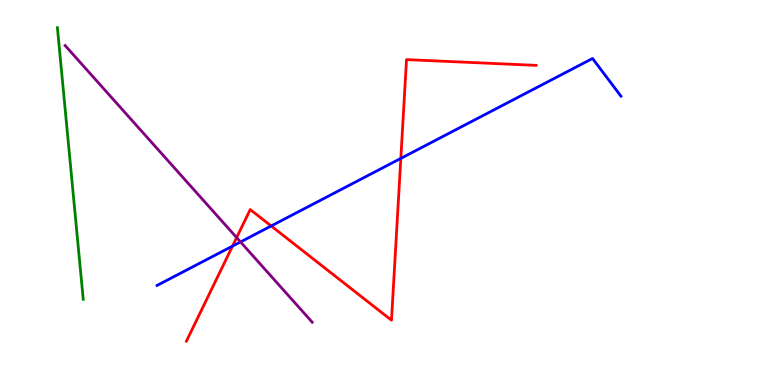[{'lines': ['blue', 'red'], 'intersections': [{'x': 3.0, 'y': 3.61}, {'x': 3.5, 'y': 4.13}, {'x': 5.17, 'y': 5.89}]}, {'lines': ['green', 'red'], 'intersections': []}, {'lines': ['purple', 'red'], 'intersections': [{'x': 3.05, 'y': 3.83}]}, {'lines': ['blue', 'green'], 'intersections': []}, {'lines': ['blue', 'purple'], 'intersections': [{'x': 3.1, 'y': 3.72}]}, {'lines': ['green', 'purple'], 'intersections': []}]